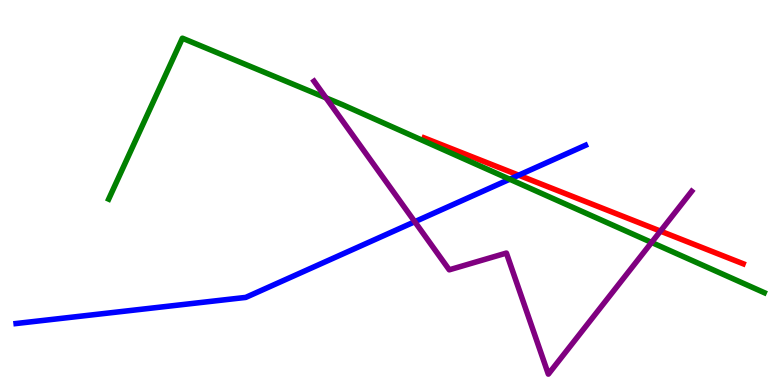[{'lines': ['blue', 'red'], 'intersections': [{'x': 6.69, 'y': 5.45}]}, {'lines': ['green', 'red'], 'intersections': []}, {'lines': ['purple', 'red'], 'intersections': [{'x': 8.52, 'y': 4.0}]}, {'lines': ['blue', 'green'], 'intersections': [{'x': 6.58, 'y': 5.34}]}, {'lines': ['blue', 'purple'], 'intersections': [{'x': 5.35, 'y': 4.24}]}, {'lines': ['green', 'purple'], 'intersections': [{'x': 4.21, 'y': 7.46}, {'x': 8.41, 'y': 3.7}]}]